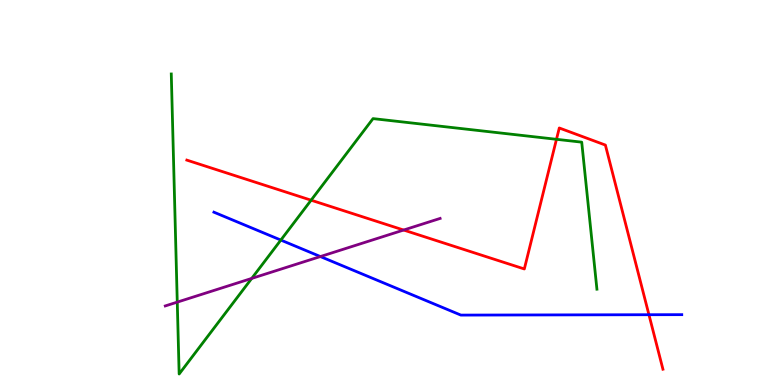[{'lines': ['blue', 'red'], 'intersections': [{'x': 8.37, 'y': 1.83}]}, {'lines': ['green', 'red'], 'intersections': [{'x': 4.01, 'y': 4.8}, {'x': 7.18, 'y': 6.38}]}, {'lines': ['purple', 'red'], 'intersections': [{'x': 5.21, 'y': 4.02}]}, {'lines': ['blue', 'green'], 'intersections': [{'x': 3.62, 'y': 3.76}]}, {'lines': ['blue', 'purple'], 'intersections': [{'x': 4.13, 'y': 3.34}]}, {'lines': ['green', 'purple'], 'intersections': [{'x': 2.29, 'y': 2.15}, {'x': 3.25, 'y': 2.77}]}]